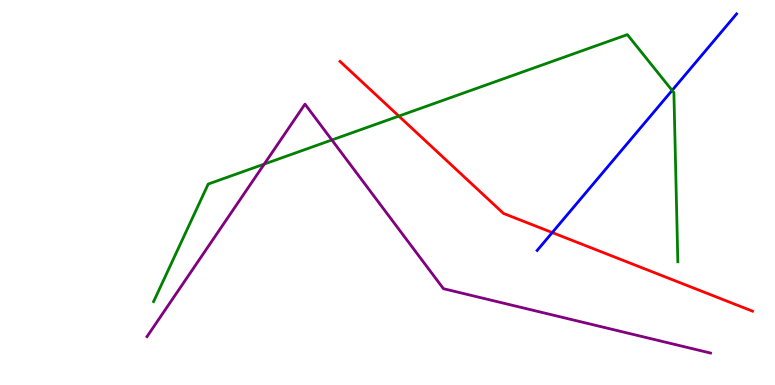[{'lines': ['blue', 'red'], 'intersections': [{'x': 7.13, 'y': 3.96}]}, {'lines': ['green', 'red'], 'intersections': [{'x': 5.15, 'y': 6.98}]}, {'lines': ['purple', 'red'], 'intersections': []}, {'lines': ['blue', 'green'], 'intersections': [{'x': 8.67, 'y': 7.65}]}, {'lines': ['blue', 'purple'], 'intersections': []}, {'lines': ['green', 'purple'], 'intersections': [{'x': 3.41, 'y': 5.74}, {'x': 4.28, 'y': 6.36}]}]